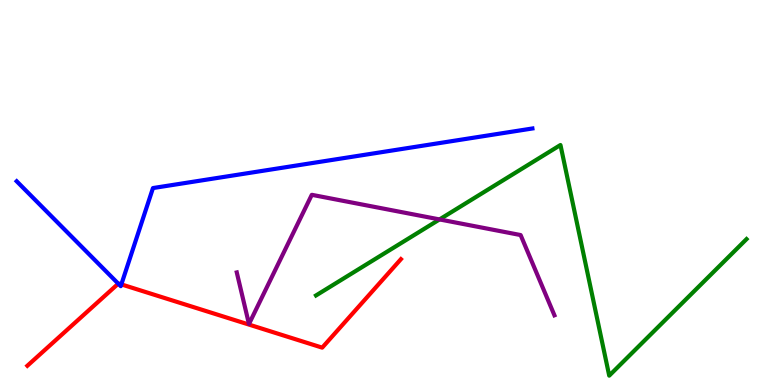[{'lines': ['blue', 'red'], 'intersections': [{'x': 1.53, 'y': 2.63}, {'x': 1.57, 'y': 2.61}]}, {'lines': ['green', 'red'], 'intersections': []}, {'lines': ['purple', 'red'], 'intersections': []}, {'lines': ['blue', 'green'], 'intersections': []}, {'lines': ['blue', 'purple'], 'intersections': []}, {'lines': ['green', 'purple'], 'intersections': [{'x': 5.67, 'y': 4.3}]}]